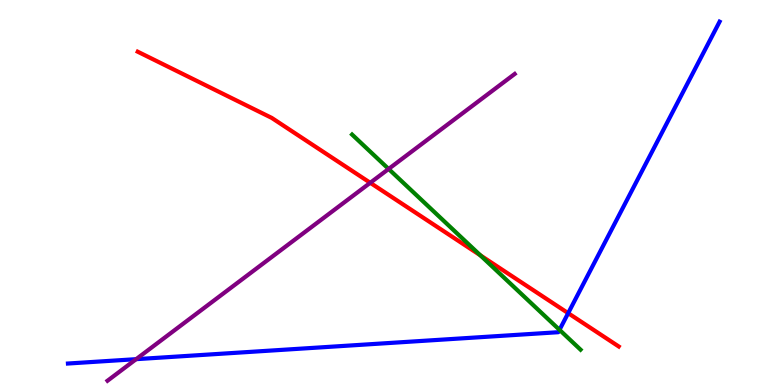[{'lines': ['blue', 'red'], 'intersections': [{'x': 7.33, 'y': 1.87}]}, {'lines': ['green', 'red'], 'intersections': [{'x': 6.2, 'y': 3.37}]}, {'lines': ['purple', 'red'], 'intersections': [{'x': 4.78, 'y': 5.25}]}, {'lines': ['blue', 'green'], 'intersections': [{'x': 7.22, 'y': 1.43}]}, {'lines': ['blue', 'purple'], 'intersections': [{'x': 1.76, 'y': 0.671}]}, {'lines': ['green', 'purple'], 'intersections': [{'x': 5.01, 'y': 5.61}]}]